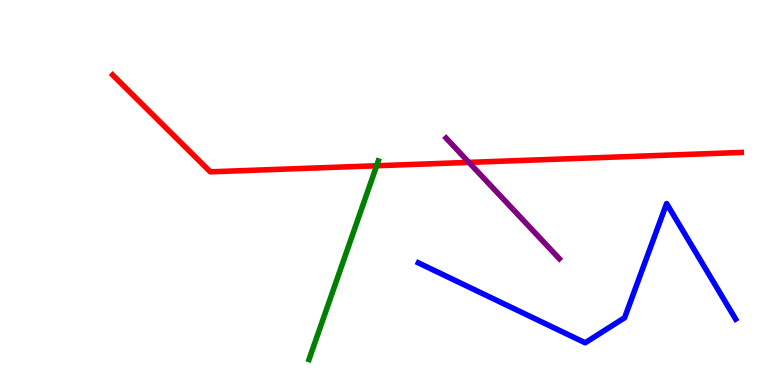[{'lines': ['blue', 'red'], 'intersections': []}, {'lines': ['green', 'red'], 'intersections': [{'x': 4.86, 'y': 5.69}]}, {'lines': ['purple', 'red'], 'intersections': [{'x': 6.05, 'y': 5.78}]}, {'lines': ['blue', 'green'], 'intersections': []}, {'lines': ['blue', 'purple'], 'intersections': []}, {'lines': ['green', 'purple'], 'intersections': []}]